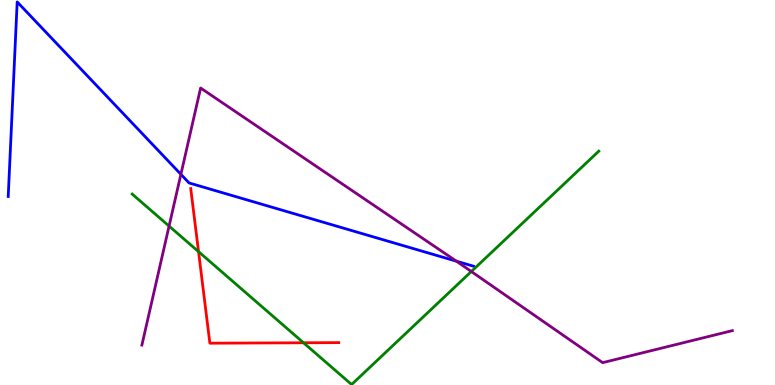[{'lines': ['blue', 'red'], 'intersections': []}, {'lines': ['green', 'red'], 'intersections': [{'x': 2.56, 'y': 3.46}, {'x': 3.92, 'y': 1.1}]}, {'lines': ['purple', 'red'], 'intersections': []}, {'lines': ['blue', 'green'], 'intersections': []}, {'lines': ['blue', 'purple'], 'intersections': [{'x': 2.33, 'y': 5.47}, {'x': 5.89, 'y': 3.22}]}, {'lines': ['green', 'purple'], 'intersections': [{'x': 2.18, 'y': 4.13}, {'x': 6.08, 'y': 2.95}]}]